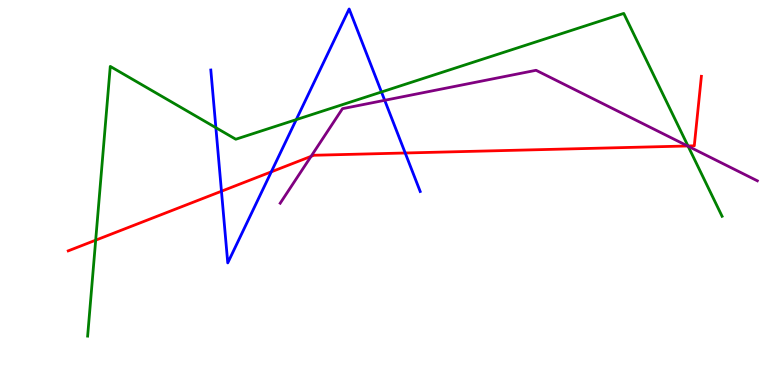[{'lines': ['blue', 'red'], 'intersections': [{'x': 2.86, 'y': 5.03}, {'x': 3.5, 'y': 5.54}, {'x': 5.23, 'y': 6.03}]}, {'lines': ['green', 'red'], 'intersections': [{'x': 1.23, 'y': 3.76}, {'x': 8.88, 'y': 6.21}]}, {'lines': ['purple', 'red'], 'intersections': [{'x': 4.01, 'y': 5.94}, {'x': 8.87, 'y': 6.21}]}, {'lines': ['blue', 'green'], 'intersections': [{'x': 2.79, 'y': 6.68}, {'x': 3.82, 'y': 6.89}, {'x': 4.92, 'y': 7.61}]}, {'lines': ['blue', 'purple'], 'intersections': [{'x': 4.96, 'y': 7.39}]}, {'lines': ['green', 'purple'], 'intersections': [{'x': 8.88, 'y': 6.2}]}]